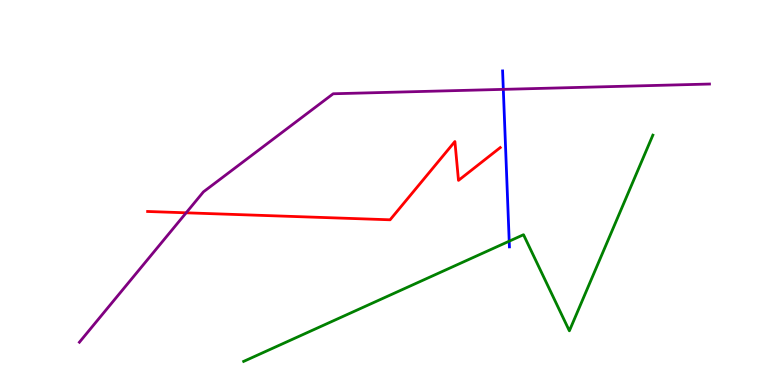[{'lines': ['blue', 'red'], 'intersections': []}, {'lines': ['green', 'red'], 'intersections': []}, {'lines': ['purple', 'red'], 'intersections': [{'x': 2.4, 'y': 4.47}]}, {'lines': ['blue', 'green'], 'intersections': [{'x': 6.57, 'y': 3.74}]}, {'lines': ['blue', 'purple'], 'intersections': [{'x': 6.49, 'y': 7.68}]}, {'lines': ['green', 'purple'], 'intersections': []}]